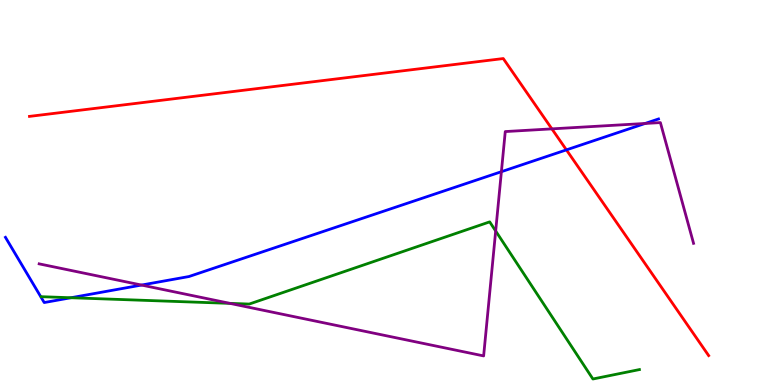[{'lines': ['blue', 'red'], 'intersections': [{'x': 7.31, 'y': 6.11}]}, {'lines': ['green', 'red'], 'intersections': []}, {'lines': ['purple', 'red'], 'intersections': [{'x': 7.12, 'y': 6.65}]}, {'lines': ['blue', 'green'], 'intersections': [{'x': 0.915, 'y': 2.27}]}, {'lines': ['blue', 'purple'], 'intersections': [{'x': 1.83, 'y': 2.6}, {'x': 6.47, 'y': 5.54}, {'x': 8.32, 'y': 6.79}]}, {'lines': ['green', 'purple'], 'intersections': [{'x': 2.97, 'y': 2.12}, {'x': 6.4, 'y': 4.0}]}]